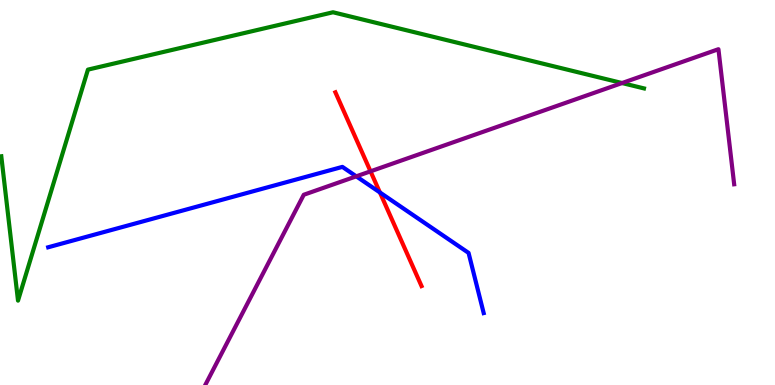[{'lines': ['blue', 'red'], 'intersections': [{'x': 4.9, 'y': 5.0}]}, {'lines': ['green', 'red'], 'intersections': []}, {'lines': ['purple', 'red'], 'intersections': [{'x': 4.78, 'y': 5.55}]}, {'lines': ['blue', 'green'], 'intersections': []}, {'lines': ['blue', 'purple'], 'intersections': [{'x': 4.6, 'y': 5.42}]}, {'lines': ['green', 'purple'], 'intersections': [{'x': 8.03, 'y': 7.84}]}]